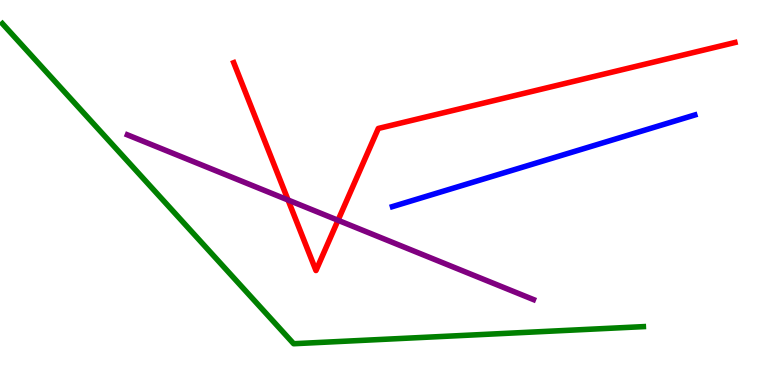[{'lines': ['blue', 'red'], 'intersections': []}, {'lines': ['green', 'red'], 'intersections': []}, {'lines': ['purple', 'red'], 'intersections': [{'x': 3.72, 'y': 4.8}, {'x': 4.36, 'y': 4.28}]}, {'lines': ['blue', 'green'], 'intersections': []}, {'lines': ['blue', 'purple'], 'intersections': []}, {'lines': ['green', 'purple'], 'intersections': []}]